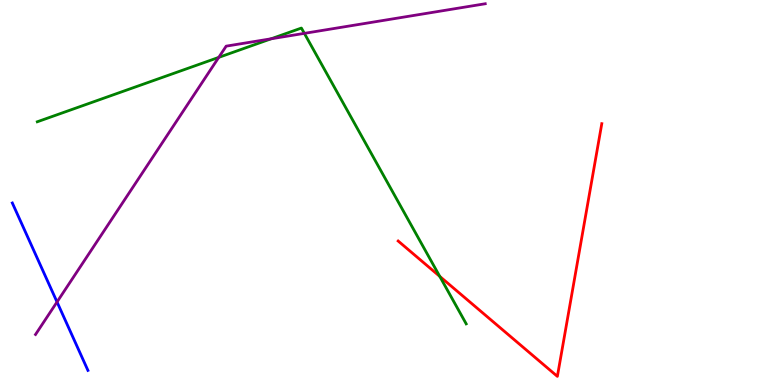[{'lines': ['blue', 'red'], 'intersections': []}, {'lines': ['green', 'red'], 'intersections': [{'x': 5.67, 'y': 2.82}]}, {'lines': ['purple', 'red'], 'intersections': []}, {'lines': ['blue', 'green'], 'intersections': []}, {'lines': ['blue', 'purple'], 'intersections': [{'x': 0.736, 'y': 2.16}]}, {'lines': ['green', 'purple'], 'intersections': [{'x': 2.82, 'y': 8.51}, {'x': 3.5, 'y': 8.99}, {'x': 3.93, 'y': 9.13}]}]